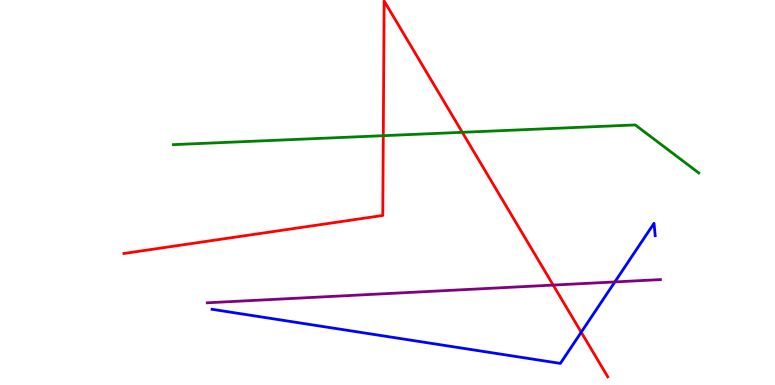[{'lines': ['blue', 'red'], 'intersections': [{'x': 7.5, 'y': 1.37}]}, {'lines': ['green', 'red'], 'intersections': [{'x': 4.95, 'y': 6.48}, {'x': 5.97, 'y': 6.56}]}, {'lines': ['purple', 'red'], 'intersections': [{'x': 7.14, 'y': 2.6}]}, {'lines': ['blue', 'green'], 'intersections': []}, {'lines': ['blue', 'purple'], 'intersections': [{'x': 7.93, 'y': 2.68}]}, {'lines': ['green', 'purple'], 'intersections': []}]